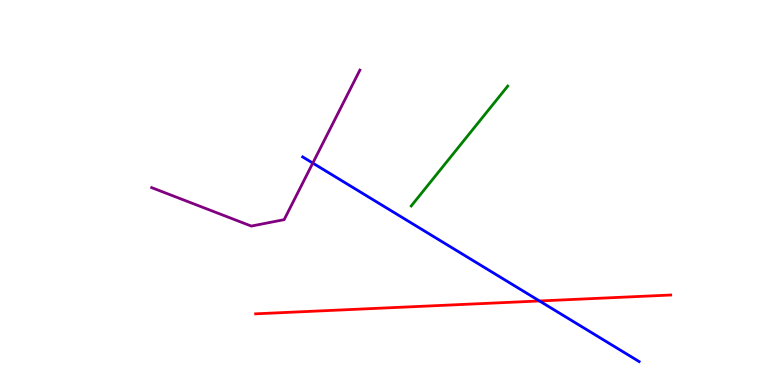[{'lines': ['blue', 'red'], 'intersections': [{'x': 6.96, 'y': 2.18}]}, {'lines': ['green', 'red'], 'intersections': []}, {'lines': ['purple', 'red'], 'intersections': []}, {'lines': ['blue', 'green'], 'intersections': []}, {'lines': ['blue', 'purple'], 'intersections': [{'x': 4.04, 'y': 5.76}]}, {'lines': ['green', 'purple'], 'intersections': []}]